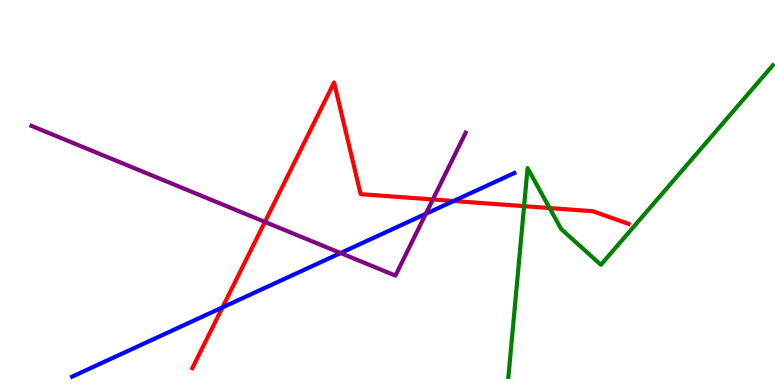[{'lines': ['blue', 'red'], 'intersections': [{'x': 2.87, 'y': 2.02}, {'x': 5.85, 'y': 4.78}]}, {'lines': ['green', 'red'], 'intersections': [{'x': 6.76, 'y': 4.65}, {'x': 7.09, 'y': 4.6}]}, {'lines': ['purple', 'red'], 'intersections': [{'x': 3.42, 'y': 4.24}, {'x': 5.59, 'y': 4.82}]}, {'lines': ['blue', 'green'], 'intersections': []}, {'lines': ['blue', 'purple'], 'intersections': [{'x': 4.39, 'y': 3.43}, {'x': 5.49, 'y': 4.45}]}, {'lines': ['green', 'purple'], 'intersections': []}]